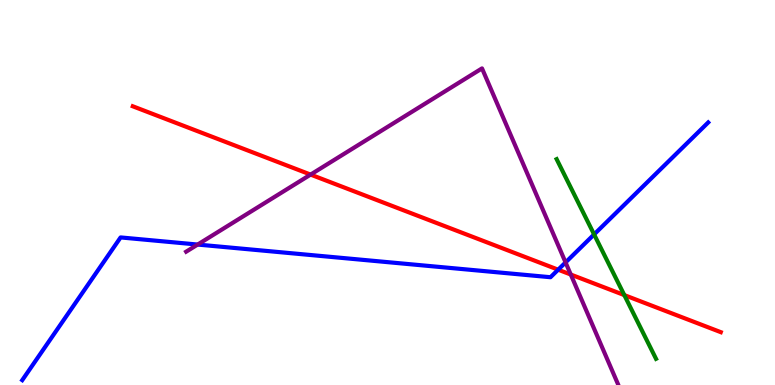[{'lines': ['blue', 'red'], 'intersections': [{'x': 7.2, 'y': 3.0}]}, {'lines': ['green', 'red'], 'intersections': [{'x': 8.06, 'y': 2.34}]}, {'lines': ['purple', 'red'], 'intersections': [{'x': 4.01, 'y': 5.47}, {'x': 7.36, 'y': 2.87}]}, {'lines': ['blue', 'green'], 'intersections': [{'x': 7.67, 'y': 3.91}]}, {'lines': ['blue', 'purple'], 'intersections': [{'x': 2.55, 'y': 3.65}, {'x': 7.3, 'y': 3.18}]}, {'lines': ['green', 'purple'], 'intersections': []}]